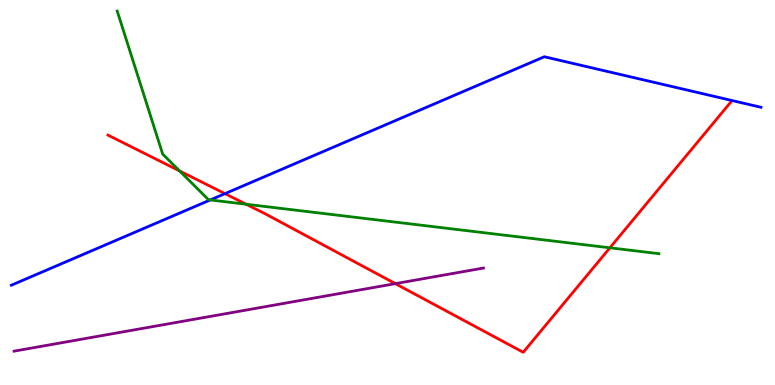[{'lines': ['blue', 'red'], 'intersections': [{'x': 2.9, 'y': 4.97}]}, {'lines': ['green', 'red'], 'intersections': [{'x': 2.32, 'y': 5.56}, {'x': 3.18, 'y': 4.7}, {'x': 7.87, 'y': 3.56}]}, {'lines': ['purple', 'red'], 'intersections': [{'x': 5.1, 'y': 2.63}]}, {'lines': ['blue', 'green'], 'intersections': [{'x': 2.71, 'y': 4.81}]}, {'lines': ['blue', 'purple'], 'intersections': []}, {'lines': ['green', 'purple'], 'intersections': []}]